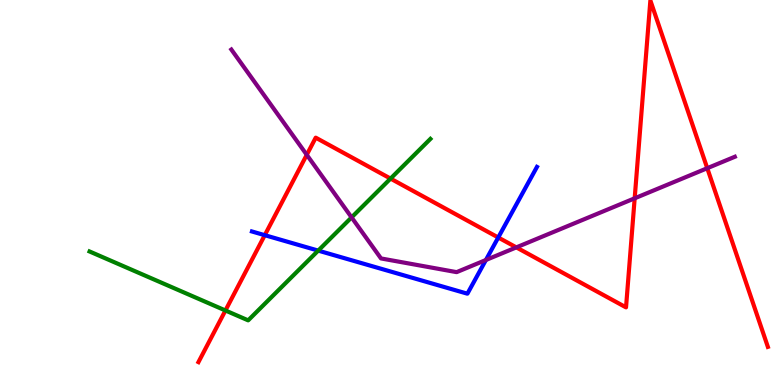[{'lines': ['blue', 'red'], 'intersections': [{'x': 3.42, 'y': 3.89}, {'x': 6.43, 'y': 3.83}]}, {'lines': ['green', 'red'], 'intersections': [{'x': 2.91, 'y': 1.94}, {'x': 5.04, 'y': 5.36}]}, {'lines': ['purple', 'red'], 'intersections': [{'x': 3.96, 'y': 5.98}, {'x': 6.66, 'y': 3.57}, {'x': 8.19, 'y': 4.85}, {'x': 9.13, 'y': 5.63}]}, {'lines': ['blue', 'green'], 'intersections': [{'x': 4.11, 'y': 3.49}]}, {'lines': ['blue', 'purple'], 'intersections': [{'x': 6.27, 'y': 3.25}]}, {'lines': ['green', 'purple'], 'intersections': [{'x': 4.54, 'y': 4.35}]}]